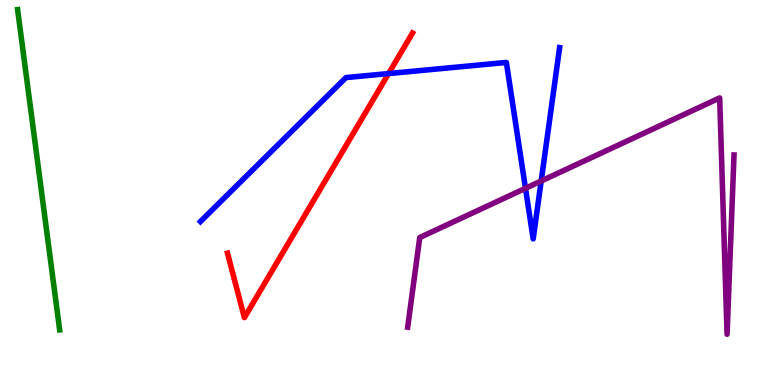[{'lines': ['blue', 'red'], 'intersections': [{'x': 5.01, 'y': 8.09}]}, {'lines': ['green', 'red'], 'intersections': []}, {'lines': ['purple', 'red'], 'intersections': []}, {'lines': ['blue', 'green'], 'intersections': []}, {'lines': ['blue', 'purple'], 'intersections': [{'x': 6.78, 'y': 5.11}, {'x': 6.98, 'y': 5.3}]}, {'lines': ['green', 'purple'], 'intersections': []}]